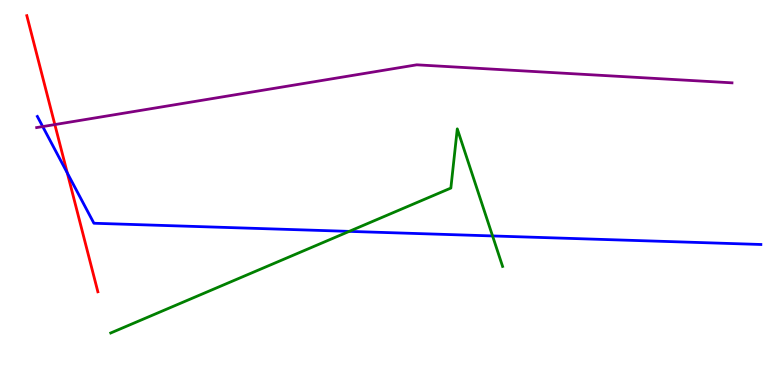[{'lines': ['blue', 'red'], 'intersections': [{'x': 0.868, 'y': 5.51}]}, {'lines': ['green', 'red'], 'intersections': []}, {'lines': ['purple', 'red'], 'intersections': [{'x': 0.708, 'y': 6.76}]}, {'lines': ['blue', 'green'], 'intersections': [{'x': 4.51, 'y': 3.99}, {'x': 6.36, 'y': 3.87}]}, {'lines': ['blue', 'purple'], 'intersections': [{'x': 0.551, 'y': 6.71}]}, {'lines': ['green', 'purple'], 'intersections': []}]